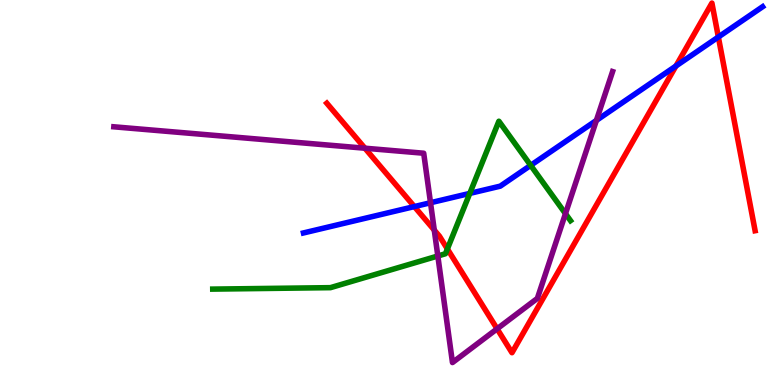[{'lines': ['blue', 'red'], 'intersections': [{'x': 5.35, 'y': 4.63}, {'x': 8.72, 'y': 8.29}, {'x': 9.27, 'y': 9.04}]}, {'lines': ['green', 'red'], 'intersections': [{'x': 5.77, 'y': 3.53}]}, {'lines': ['purple', 'red'], 'intersections': [{'x': 4.71, 'y': 6.15}, {'x': 5.6, 'y': 4.02}, {'x': 6.41, 'y': 1.46}]}, {'lines': ['blue', 'green'], 'intersections': [{'x': 6.06, 'y': 4.98}, {'x': 6.85, 'y': 5.71}]}, {'lines': ['blue', 'purple'], 'intersections': [{'x': 5.56, 'y': 4.73}, {'x': 7.7, 'y': 6.87}]}, {'lines': ['green', 'purple'], 'intersections': [{'x': 5.65, 'y': 3.35}, {'x': 7.3, 'y': 4.45}]}]